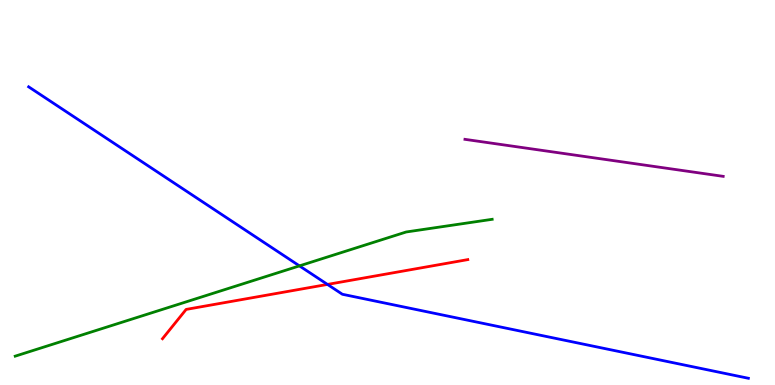[{'lines': ['blue', 'red'], 'intersections': [{'x': 4.23, 'y': 2.61}]}, {'lines': ['green', 'red'], 'intersections': []}, {'lines': ['purple', 'red'], 'intersections': []}, {'lines': ['blue', 'green'], 'intersections': [{'x': 3.86, 'y': 3.09}]}, {'lines': ['blue', 'purple'], 'intersections': []}, {'lines': ['green', 'purple'], 'intersections': []}]